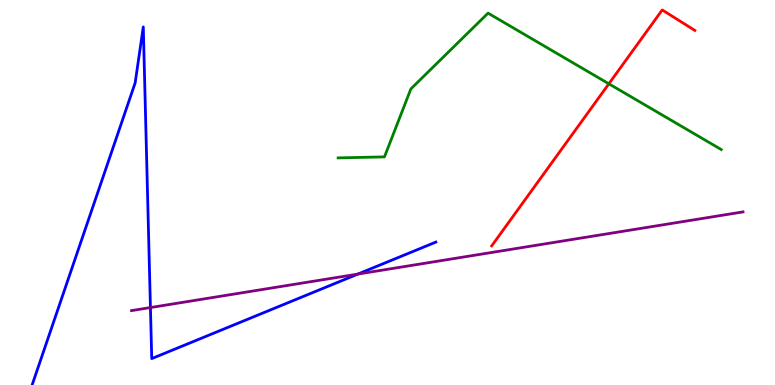[{'lines': ['blue', 'red'], 'intersections': []}, {'lines': ['green', 'red'], 'intersections': [{'x': 7.86, 'y': 7.82}]}, {'lines': ['purple', 'red'], 'intersections': []}, {'lines': ['blue', 'green'], 'intersections': []}, {'lines': ['blue', 'purple'], 'intersections': [{'x': 1.94, 'y': 2.01}, {'x': 4.62, 'y': 2.88}]}, {'lines': ['green', 'purple'], 'intersections': []}]